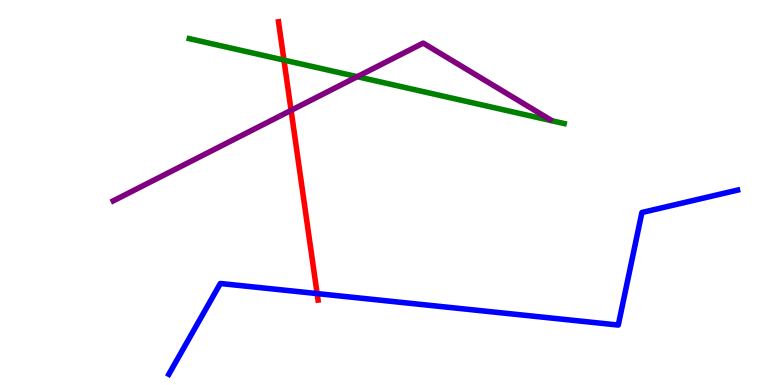[{'lines': ['blue', 'red'], 'intersections': [{'x': 4.09, 'y': 2.37}]}, {'lines': ['green', 'red'], 'intersections': [{'x': 3.66, 'y': 8.44}]}, {'lines': ['purple', 'red'], 'intersections': [{'x': 3.76, 'y': 7.13}]}, {'lines': ['blue', 'green'], 'intersections': []}, {'lines': ['blue', 'purple'], 'intersections': []}, {'lines': ['green', 'purple'], 'intersections': [{'x': 4.61, 'y': 8.01}]}]